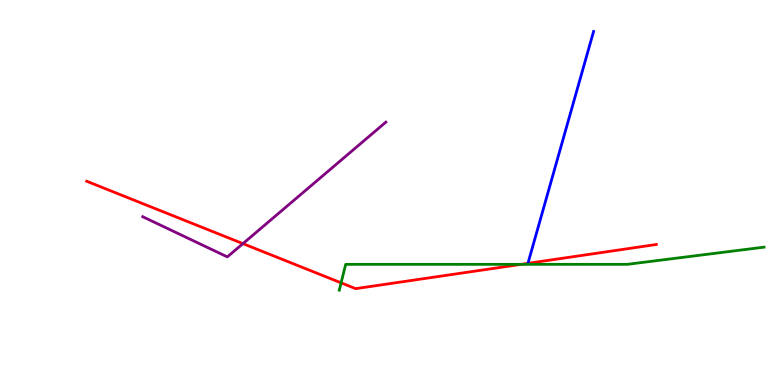[{'lines': ['blue', 'red'], 'intersections': []}, {'lines': ['green', 'red'], 'intersections': [{'x': 4.4, 'y': 2.65}, {'x': 6.72, 'y': 3.13}]}, {'lines': ['purple', 'red'], 'intersections': [{'x': 3.13, 'y': 3.67}]}, {'lines': ['blue', 'green'], 'intersections': []}, {'lines': ['blue', 'purple'], 'intersections': []}, {'lines': ['green', 'purple'], 'intersections': []}]